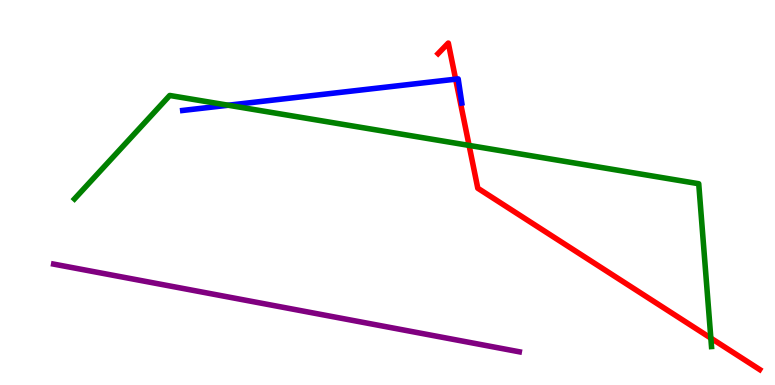[{'lines': ['blue', 'red'], 'intersections': [{'x': 5.88, 'y': 7.94}]}, {'lines': ['green', 'red'], 'intersections': [{'x': 6.05, 'y': 6.22}, {'x': 9.17, 'y': 1.22}]}, {'lines': ['purple', 'red'], 'intersections': []}, {'lines': ['blue', 'green'], 'intersections': [{'x': 2.94, 'y': 7.27}]}, {'lines': ['blue', 'purple'], 'intersections': []}, {'lines': ['green', 'purple'], 'intersections': []}]